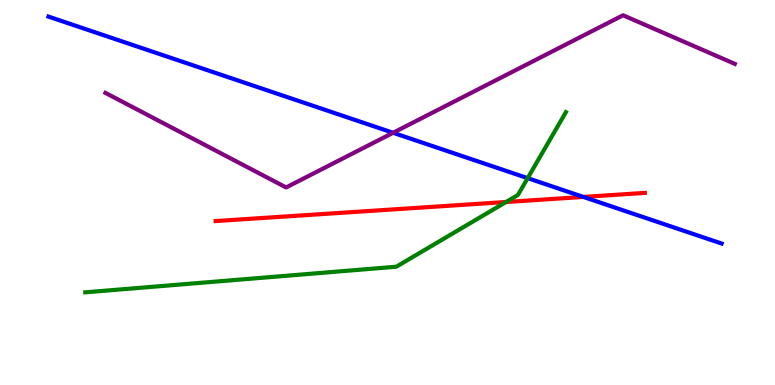[{'lines': ['blue', 'red'], 'intersections': [{'x': 7.53, 'y': 4.89}]}, {'lines': ['green', 'red'], 'intersections': [{'x': 6.53, 'y': 4.75}]}, {'lines': ['purple', 'red'], 'intersections': []}, {'lines': ['blue', 'green'], 'intersections': [{'x': 6.81, 'y': 5.37}]}, {'lines': ['blue', 'purple'], 'intersections': [{'x': 5.07, 'y': 6.55}]}, {'lines': ['green', 'purple'], 'intersections': []}]